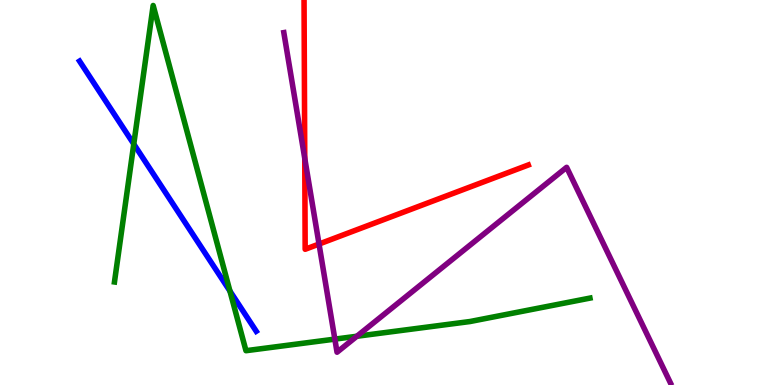[{'lines': ['blue', 'red'], 'intersections': []}, {'lines': ['green', 'red'], 'intersections': []}, {'lines': ['purple', 'red'], 'intersections': [{'x': 3.93, 'y': 5.89}, {'x': 4.12, 'y': 3.66}]}, {'lines': ['blue', 'green'], 'intersections': [{'x': 1.73, 'y': 6.26}, {'x': 2.97, 'y': 2.44}]}, {'lines': ['blue', 'purple'], 'intersections': []}, {'lines': ['green', 'purple'], 'intersections': [{'x': 4.32, 'y': 1.19}, {'x': 4.6, 'y': 1.27}]}]